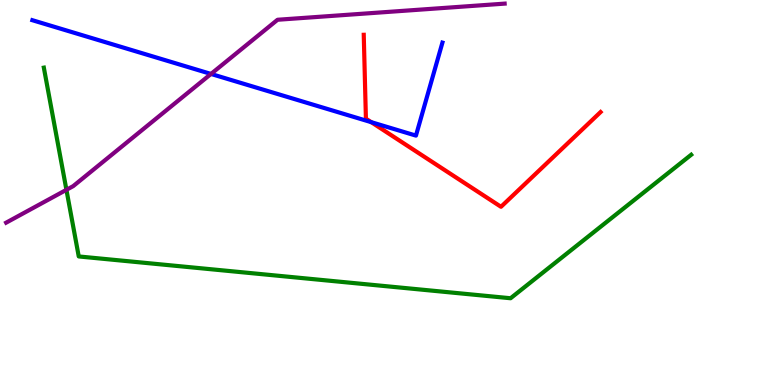[{'lines': ['blue', 'red'], 'intersections': [{'x': 4.79, 'y': 6.83}]}, {'lines': ['green', 'red'], 'intersections': []}, {'lines': ['purple', 'red'], 'intersections': []}, {'lines': ['blue', 'green'], 'intersections': []}, {'lines': ['blue', 'purple'], 'intersections': [{'x': 2.72, 'y': 8.08}]}, {'lines': ['green', 'purple'], 'intersections': [{'x': 0.857, 'y': 5.07}]}]